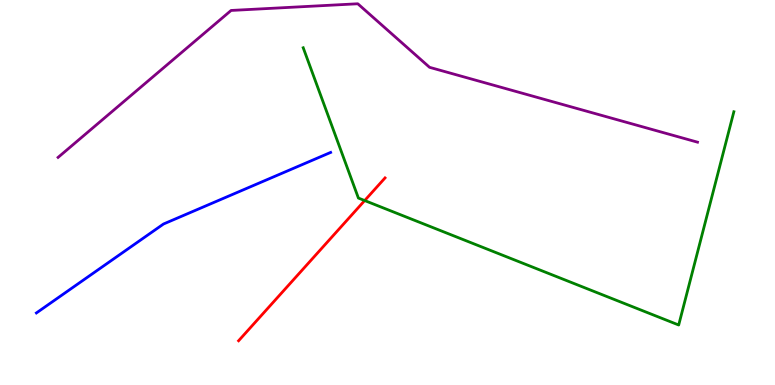[{'lines': ['blue', 'red'], 'intersections': []}, {'lines': ['green', 'red'], 'intersections': [{'x': 4.71, 'y': 4.79}]}, {'lines': ['purple', 'red'], 'intersections': []}, {'lines': ['blue', 'green'], 'intersections': []}, {'lines': ['blue', 'purple'], 'intersections': []}, {'lines': ['green', 'purple'], 'intersections': []}]